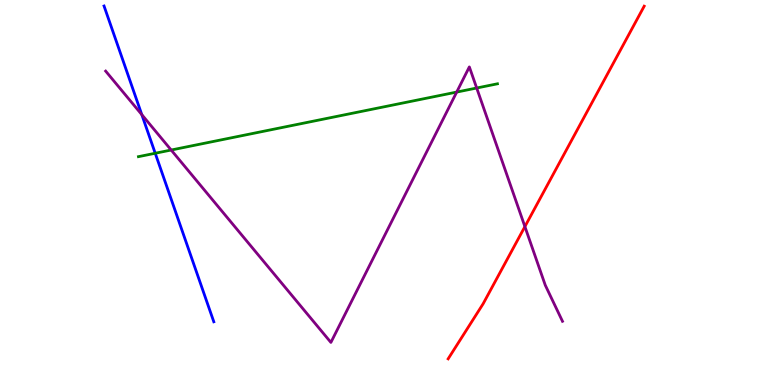[{'lines': ['blue', 'red'], 'intersections': []}, {'lines': ['green', 'red'], 'intersections': []}, {'lines': ['purple', 'red'], 'intersections': [{'x': 6.77, 'y': 4.11}]}, {'lines': ['blue', 'green'], 'intersections': [{'x': 2.0, 'y': 6.02}]}, {'lines': ['blue', 'purple'], 'intersections': [{'x': 1.83, 'y': 7.02}]}, {'lines': ['green', 'purple'], 'intersections': [{'x': 2.21, 'y': 6.1}, {'x': 5.89, 'y': 7.61}, {'x': 6.15, 'y': 7.71}]}]